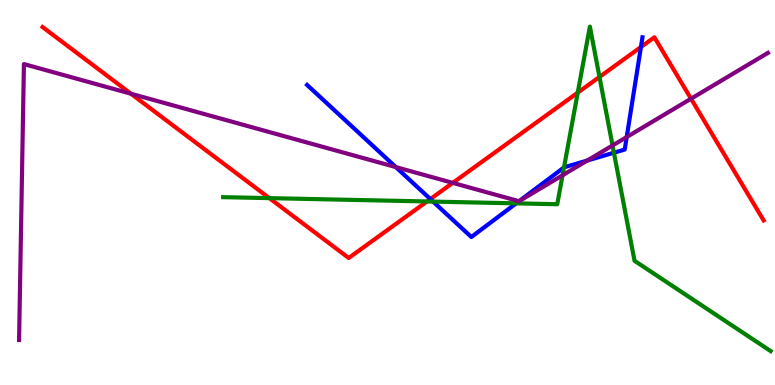[{'lines': ['blue', 'red'], 'intersections': [{'x': 5.55, 'y': 4.83}, {'x': 8.27, 'y': 8.78}]}, {'lines': ['green', 'red'], 'intersections': [{'x': 3.48, 'y': 4.85}, {'x': 5.51, 'y': 4.77}, {'x': 7.45, 'y': 7.59}, {'x': 7.74, 'y': 8.0}]}, {'lines': ['purple', 'red'], 'intersections': [{'x': 1.69, 'y': 7.57}, {'x': 5.84, 'y': 5.25}, {'x': 8.92, 'y': 7.44}]}, {'lines': ['blue', 'green'], 'intersections': [{'x': 5.59, 'y': 4.76}, {'x': 6.66, 'y': 4.72}, {'x': 7.28, 'y': 5.65}, {'x': 7.92, 'y': 6.03}]}, {'lines': ['blue', 'purple'], 'intersections': [{'x': 5.11, 'y': 5.66}, {'x': 6.7, 'y': 4.77}, {'x': 7.58, 'y': 5.83}, {'x': 8.09, 'y': 6.44}]}, {'lines': ['green', 'purple'], 'intersections': [{'x': 7.26, 'y': 5.45}, {'x': 7.9, 'y': 6.22}]}]